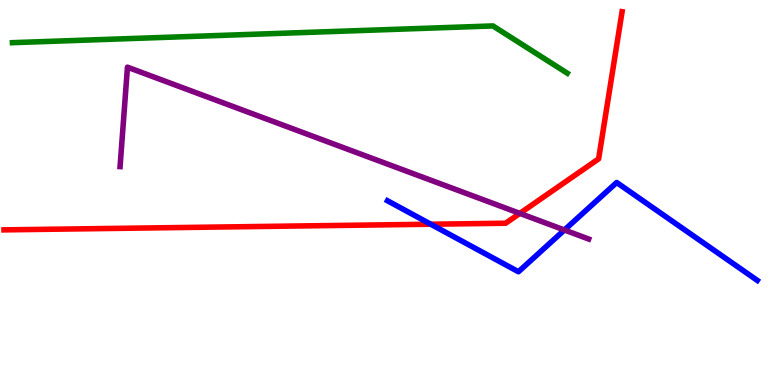[{'lines': ['blue', 'red'], 'intersections': [{'x': 5.56, 'y': 4.18}]}, {'lines': ['green', 'red'], 'intersections': []}, {'lines': ['purple', 'red'], 'intersections': [{'x': 6.71, 'y': 4.46}]}, {'lines': ['blue', 'green'], 'intersections': []}, {'lines': ['blue', 'purple'], 'intersections': [{'x': 7.28, 'y': 4.03}]}, {'lines': ['green', 'purple'], 'intersections': []}]